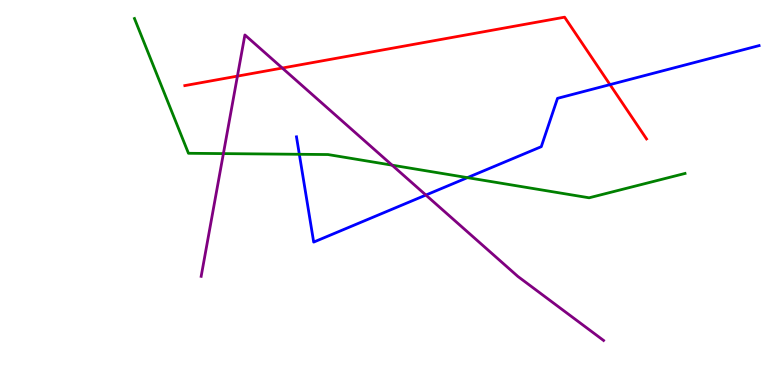[{'lines': ['blue', 'red'], 'intersections': [{'x': 7.87, 'y': 7.8}]}, {'lines': ['green', 'red'], 'intersections': []}, {'lines': ['purple', 'red'], 'intersections': [{'x': 3.06, 'y': 8.02}, {'x': 3.64, 'y': 8.23}]}, {'lines': ['blue', 'green'], 'intersections': [{'x': 3.86, 'y': 5.99}, {'x': 6.03, 'y': 5.39}]}, {'lines': ['blue', 'purple'], 'intersections': [{'x': 5.5, 'y': 4.93}]}, {'lines': ['green', 'purple'], 'intersections': [{'x': 2.88, 'y': 6.01}, {'x': 5.06, 'y': 5.71}]}]